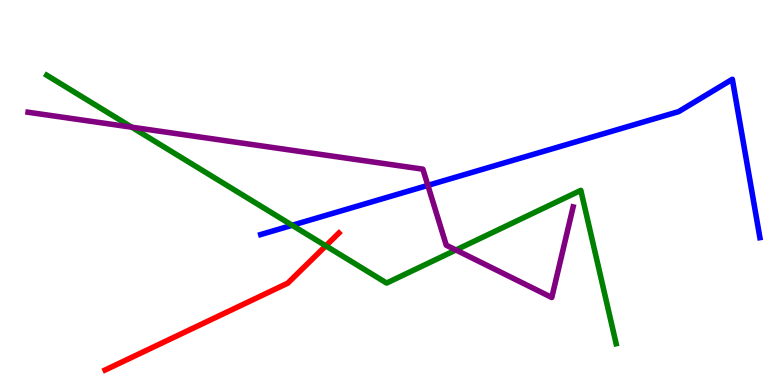[{'lines': ['blue', 'red'], 'intersections': []}, {'lines': ['green', 'red'], 'intersections': [{'x': 4.2, 'y': 3.61}]}, {'lines': ['purple', 'red'], 'intersections': []}, {'lines': ['blue', 'green'], 'intersections': [{'x': 3.77, 'y': 4.15}]}, {'lines': ['blue', 'purple'], 'intersections': [{'x': 5.52, 'y': 5.18}]}, {'lines': ['green', 'purple'], 'intersections': [{'x': 1.7, 'y': 6.7}, {'x': 5.88, 'y': 3.51}]}]